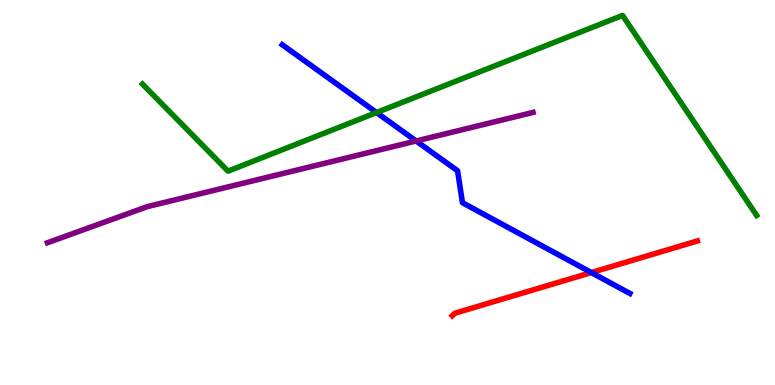[{'lines': ['blue', 'red'], 'intersections': [{'x': 7.63, 'y': 2.92}]}, {'lines': ['green', 'red'], 'intersections': []}, {'lines': ['purple', 'red'], 'intersections': []}, {'lines': ['blue', 'green'], 'intersections': [{'x': 4.86, 'y': 7.08}]}, {'lines': ['blue', 'purple'], 'intersections': [{'x': 5.37, 'y': 6.34}]}, {'lines': ['green', 'purple'], 'intersections': []}]